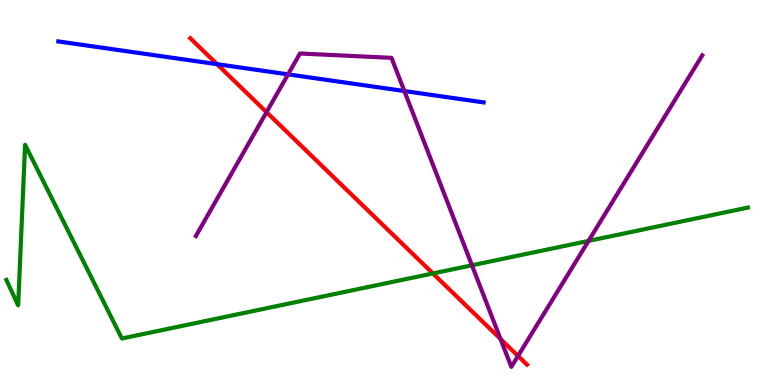[{'lines': ['blue', 'red'], 'intersections': [{'x': 2.8, 'y': 8.33}]}, {'lines': ['green', 'red'], 'intersections': [{'x': 5.59, 'y': 2.9}]}, {'lines': ['purple', 'red'], 'intersections': [{'x': 3.44, 'y': 7.09}, {'x': 6.46, 'y': 1.2}, {'x': 6.68, 'y': 0.755}]}, {'lines': ['blue', 'green'], 'intersections': []}, {'lines': ['blue', 'purple'], 'intersections': [{'x': 3.72, 'y': 8.07}, {'x': 5.22, 'y': 7.64}]}, {'lines': ['green', 'purple'], 'intersections': [{'x': 6.09, 'y': 3.11}, {'x': 7.59, 'y': 3.74}]}]